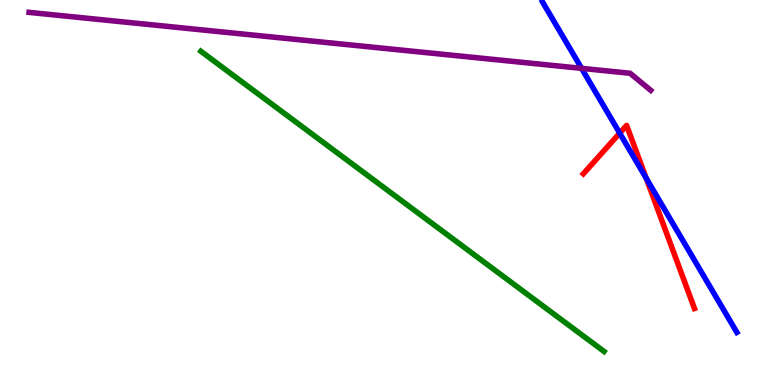[{'lines': ['blue', 'red'], 'intersections': [{'x': 8.0, 'y': 6.54}, {'x': 8.34, 'y': 5.37}]}, {'lines': ['green', 'red'], 'intersections': []}, {'lines': ['purple', 'red'], 'intersections': []}, {'lines': ['blue', 'green'], 'intersections': []}, {'lines': ['blue', 'purple'], 'intersections': [{'x': 7.5, 'y': 8.22}]}, {'lines': ['green', 'purple'], 'intersections': []}]